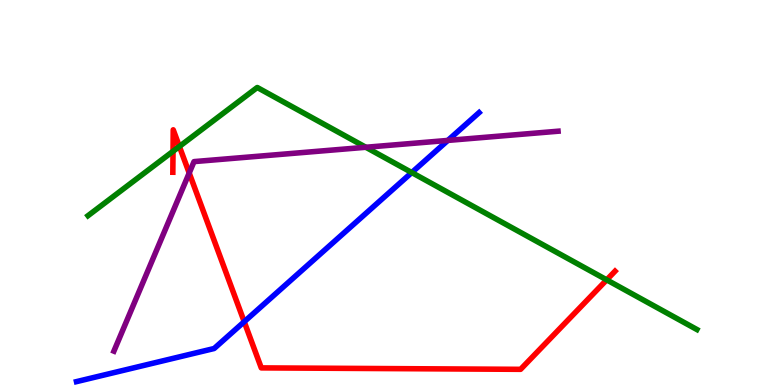[{'lines': ['blue', 'red'], 'intersections': [{'x': 3.15, 'y': 1.64}]}, {'lines': ['green', 'red'], 'intersections': [{'x': 2.23, 'y': 6.07}, {'x': 2.31, 'y': 6.2}, {'x': 7.83, 'y': 2.73}]}, {'lines': ['purple', 'red'], 'intersections': [{'x': 2.44, 'y': 5.51}]}, {'lines': ['blue', 'green'], 'intersections': [{'x': 5.31, 'y': 5.52}]}, {'lines': ['blue', 'purple'], 'intersections': [{'x': 5.78, 'y': 6.35}]}, {'lines': ['green', 'purple'], 'intersections': [{'x': 4.72, 'y': 6.17}]}]